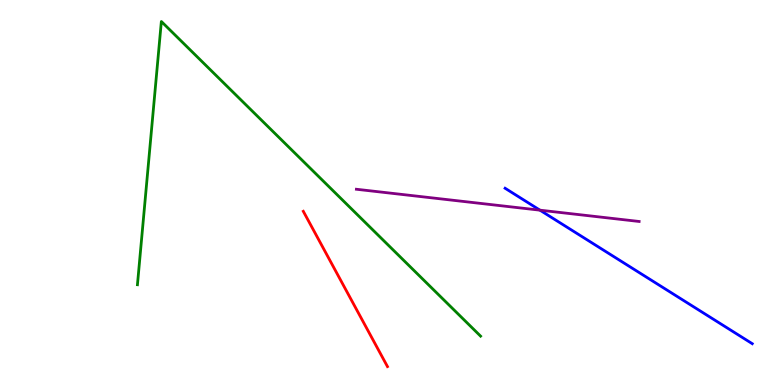[{'lines': ['blue', 'red'], 'intersections': []}, {'lines': ['green', 'red'], 'intersections': []}, {'lines': ['purple', 'red'], 'intersections': []}, {'lines': ['blue', 'green'], 'intersections': []}, {'lines': ['blue', 'purple'], 'intersections': [{'x': 6.97, 'y': 4.54}]}, {'lines': ['green', 'purple'], 'intersections': []}]